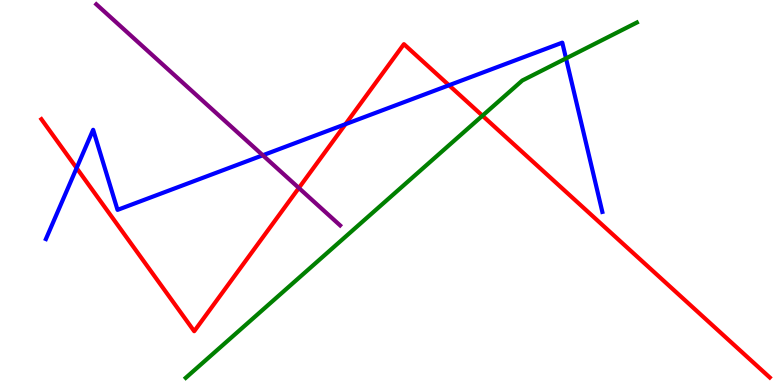[{'lines': ['blue', 'red'], 'intersections': [{'x': 0.988, 'y': 5.64}, {'x': 4.46, 'y': 6.77}, {'x': 5.79, 'y': 7.79}]}, {'lines': ['green', 'red'], 'intersections': [{'x': 6.23, 'y': 6.99}]}, {'lines': ['purple', 'red'], 'intersections': [{'x': 3.86, 'y': 5.12}]}, {'lines': ['blue', 'green'], 'intersections': [{'x': 7.3, 'y': 8.48}]}, {'lines': ['blue', 'purple'], 'intersections': [{'x': 3.39, 'y': 5.97}]}, {'lines': ['green', 'purple'], 'intersections': []}]